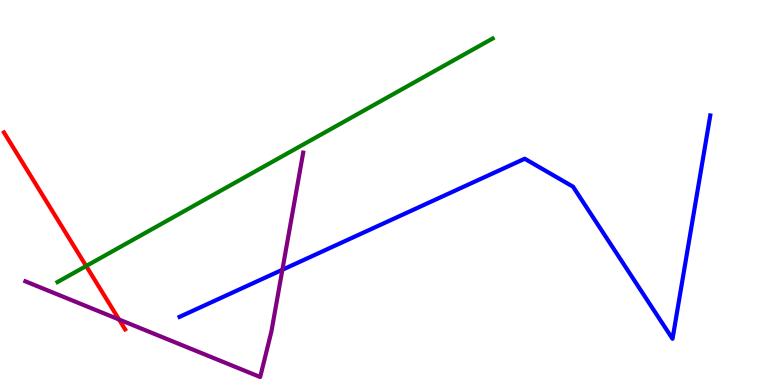[{'lines': ['blue', 'red'], 'intersections': []}, {'lines': ['green', 'red'], 'intersections': [{'x': 1.11, 'y': 3.09}]}, {'lines': ['purple', 'red'], 'intersections': [{'x': 1.54, 'y': 1.7}]}, {'lines': ['blue', 'green'], 'intersections': []}, {'lines': ['blue', 'purple'], 'intersections': [{'x': 3.64, 'y': 2.99}]}, {'lines': ['green', 'purple'], 'intersections': []}]